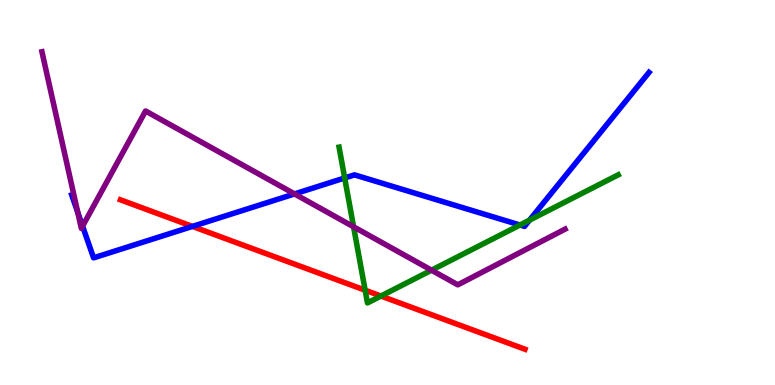[{'lines': ['blue', 'red'], 'intersections': [{'x': 2.48, 'y': 4.12}]}, {'lines': ['green', 'red'], 'intersections': [{'x': 4.71, 'y': 2.46}, {'x': 4.92, 'y': 2.31}]}, {'lines': ['purple', 'red'], 'intersections': []}, {'lines': ['blue', 'green'], 'intersections': [{'x': 4.45, 'y': 5.38}, {'x': 6.71, 'y': 4.16}, {'x': 6.83, 'y': 4.28}]}, {'lines': ['blue', 'purple'], 'intersections': [{'x': 1.0, 'y': 4.48}, {'x': 1.07, 'y': 4.13}, {'x': 3.8, 'y': 4.96}]}, {'lines': ['green', 'purple'], 'intersections': [{'x': 4.56, 'y': 4.11}, {'x': 5.57, 'y': 2.98}]}]